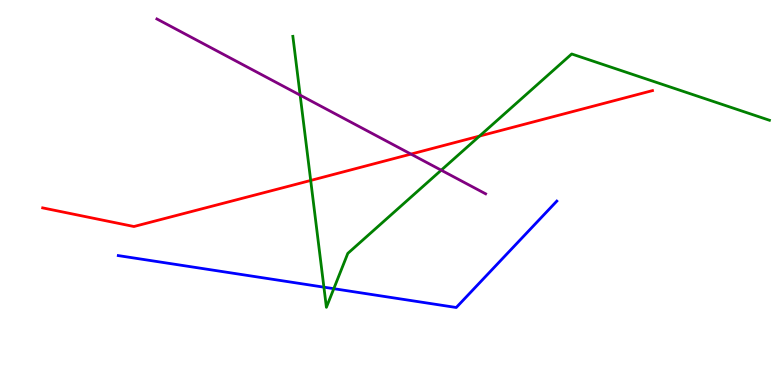[{'lines': ['blue', 'red'], 'intersections': []}, {'lines': ['green', 'red'], 'intersections': [{'x': 4.01, 'y': 5.31}, {'x': 6.19, 'y': 6.47}]}, {'lines': ['purple', 'red'], 'intersections': [{'x': 5.3, 'y': 6.0}]}, {'lines': ['blue', 'green'], 'intersections': [{'x': 4.18, 'y': 2.54}, {'x': 4.31, 'y': 2.5}]}, {'lines': ['blue', 'purple'], 'intersections': []}, {'lines': ['green', 'purple'], 'intersections': [{'x': 3.87, 'y': 7.53}, {'x': 5.69, 'y': 5.58}]}]